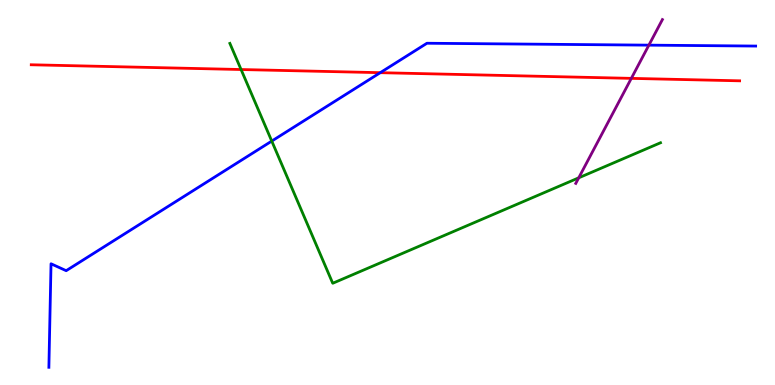[{'lines': ['blue', 'red'], 'intersections': [{'x': 4.91, 'y': 8.11}]}, {'lines': ['green', 'red'], 'intersections': [{'x': 3.11, 'y': 8.19}]}, {'lines': ['purple', 'red'], 'intersections': [{'x': 8.15, 'y': 7.96}]}, {'lines': ['blue', 'green'], 'intersections': [{'x': 3.51, 'y': 6.34}]}, {'lines': ['blue', 'purple'], 'intersections': [{'x': 8.37, 'y': 8.83}]}, {'lines': ['green', 'purple'], 'intersections': [{'x': 7.47, 'y': 5.38}]}]